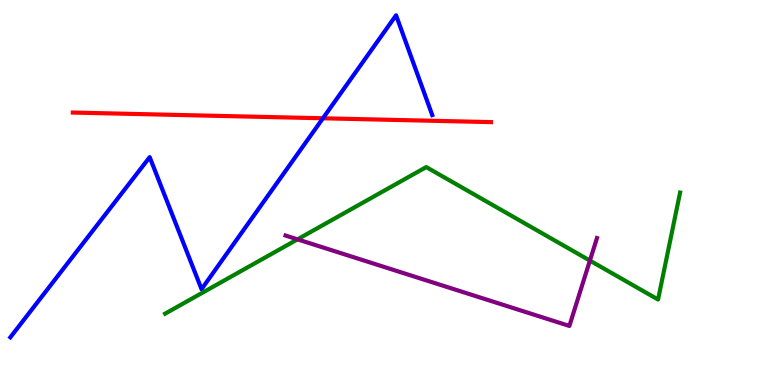[{'lines': ['blue', 'red'], 'intersections': [{'x': 4.17, 'y': 6.93}]}, {'lines': ['green', 'red'], 'intersections': []}, {'lines': ['purple', 'red'], 'intersections': []}, {'lines': ['blue', 'green'], 'intersections': []}, {'lines': ['blue', 'purple'], 'intersections': []}, {'lines': ['green', 'purple'], 'intersections': [{'x': 3.84, 'y': 3.78}, {'x': 7.61, 'y': 3.23}]}]